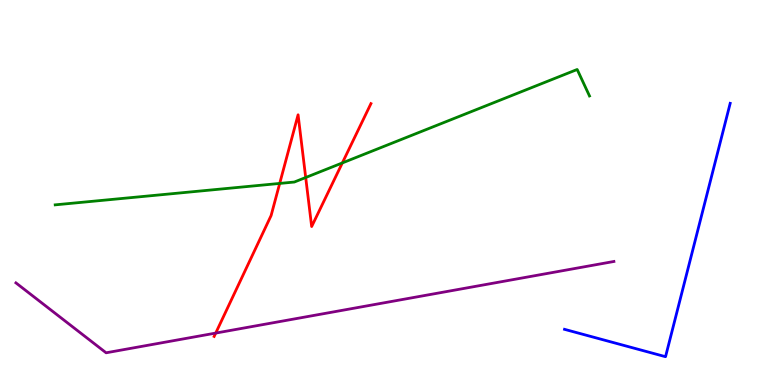[{'lines': ['blue', 'red'], 'intersections': []}, {'lines': ['green', 'red'], 'intersections': [{'x': 3.61, 'y': 5.24}, {'x': 3.94, 'y': 5.39}, {'x': 4.42, 'y': 5.77}]}, {'lines': ['purple', 'red'], 'intersections': [{'x': 2.78, 'y': 1.35}]}, {'lines': ['blue', 'green'], 'intersections': []}, {'lines': ['blue', 'purple'], 'intersections': []}, {'lines': ['green', 'purple'], 'intersections': []}]